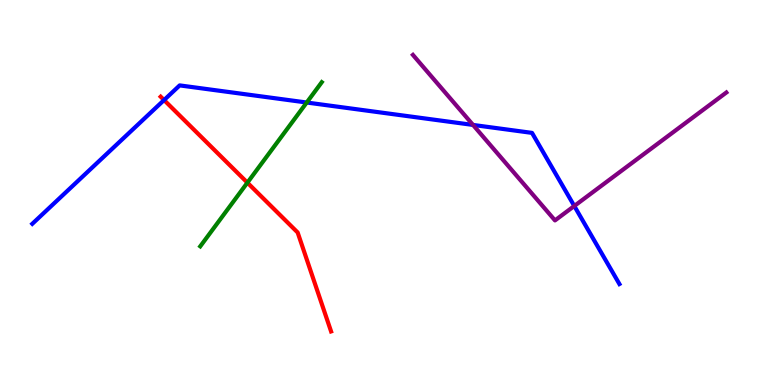[{'lines': ['blue', 'red'], 'intersections': [{'x': 2.12, 'y': 7.4}]}, {'lines': ['green', 'red'], 'intersections': [{'x': 3.19, 'y': 5.26}]}, {'lines': ['purple', 'red'], 'intersections': []}, {'lines': ['blue', 'green'], 'intersections': [{'x': 3.96, 'y': 7.34}]}, {'lines': ['blue', 'purple'], 'intersections': [{'x': 6.1, 'y': 6.75}, {'x': 7.41, 'y': 4.65}]}, {'lines': ['green', 'purple'], 'intersections': []}]